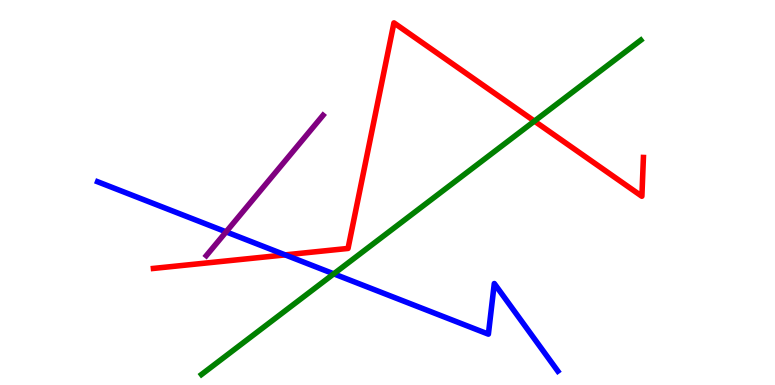[{'lines': ['blue', 'red'], 'intersections': [{'x': 3.68, 'y': 3.38}]}, {'lines': ['green', 'red'], 'intersections': [{'x': 6.9, 'y': 6.85}]}, {'lines': ['purple', 'red'], 'intersections': []}, {'lines': ['blue', 'green'], 'intersections': [{'x': 4.31, 'y': 2.89}]}, {'lines': ['blue', 'purple'], 'intersections': [{'x': 2.92, 'y': 3.98}]}, {'lines': ['green', 'purple'], 'intersections': []}]